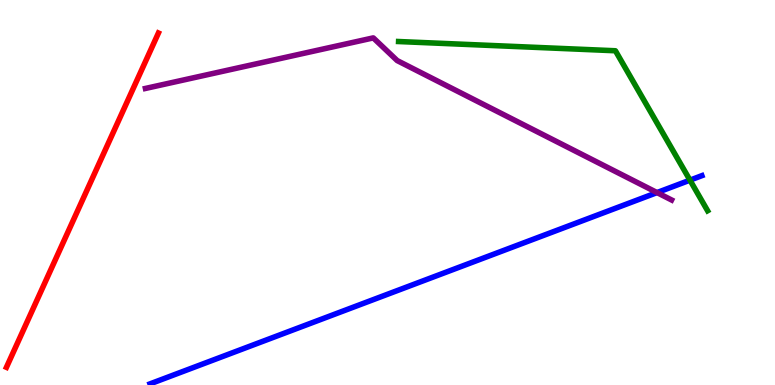[{'lines': ['blue', 'red'], 'intersections': []}, {'lines': ['green', 'red'], 'intersections': []}, {'lines': ['purple', 'red'], 'intersections': []}, {'lines': ['blue', 'green'], 'intersections': [{'x': 8.9, 'y': 5.32}]}, {'lines': ['blue', 'purple'], 'intersections': [{'x': 8.48, 'y': 5.0}]}, {'lines': ['green', 'purple'], 'intersections': []}]